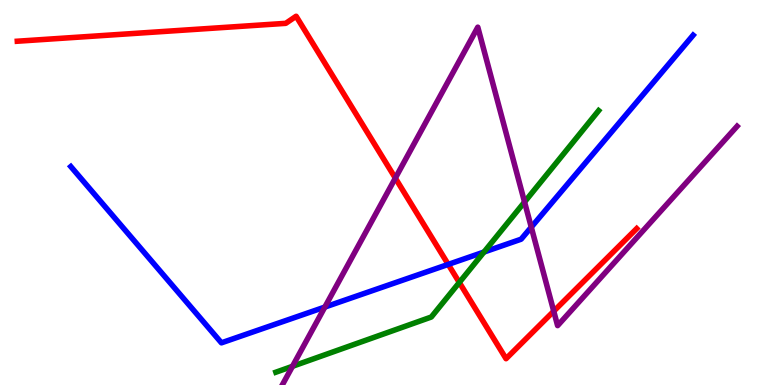[{'lines': ['blue', 'red'], 'intersections': [{'x': 5.78, 'y': 3.13}]}, {'lines': ['green', 'red'], 'intersections': [{'x': 5.93, 'y': 2.66}]}, {'lines': ['purple', 'red'], 'intersections': [{'x': 5.1, 'y': 5.37}, {'x': 7.15, 'y': 1.92}]}, {'lines': ['blue', 'green'], 'intersections': [{'x': 6.24, 'y': 3.45}]}, {'lines': ['blue', 'purple'], 'intersections': [{'x': 4.19, 'y': 2.02}, {'x': 6.86, 'y': 4.1}]}, {'lines': ['green', 'purple'], 'intersections': [{'x': 3.77, 'y': 0.485}, {'x': 6.77, 'y': 4.75}]}]